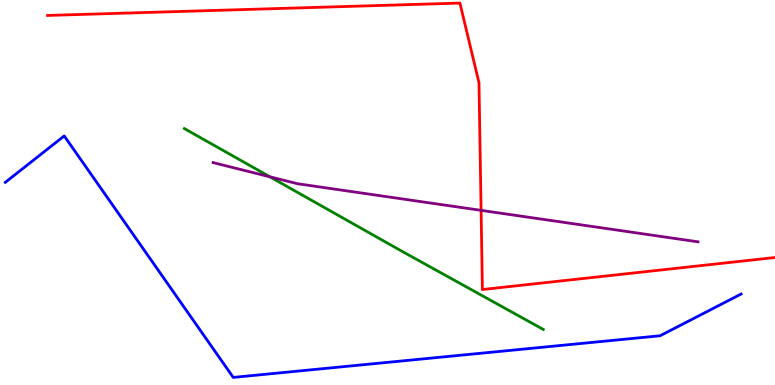[{'lines': ['blue', 'red'], 'intersections': []}, {'lines': ['green', 'red'], 'intersections': []}, {'lines': ['purple', 'red'], 'intersections': [{'x': 6.21, 'y': 4.54}]}, {'lines': ['blue', 'green'], 'intersections': []}, {'lines': ['blue', 'purple'], 'intersections': []}, {'lines': ['green', 'purple'], 'intersections': [{'x': 3.48, 'y': 5.41}]}]